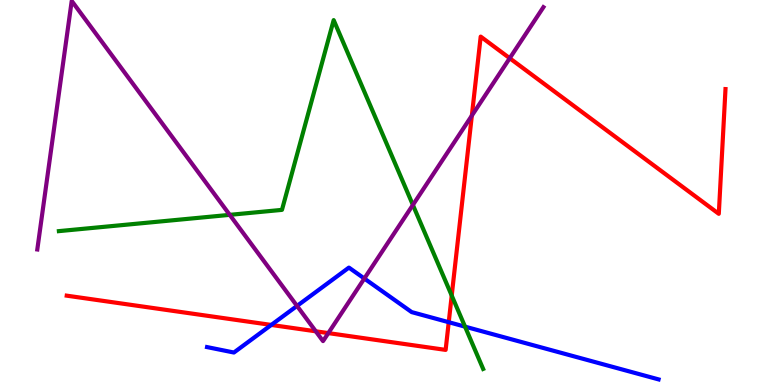[{'lines': ['blue', 'red'], 'intersections': [{'x': 3.5, 'y': 1.56}, {'x': 5.79, 'y': 1.63}]}, {'lines': ['green', 'red'], 'intersections': [{'x': 5.83, 'y': 2.32}]}, {'lines': ['purple', 'red'], 'intersections': [{'x': 4.07, 'y': 1.39}, {'x': 4.24, 'y': 1.35}, {'x': 6.09, 'y': 7.0}, {'x': 6.58, 'y': 8.49}]}, {'lines': ['blue', 'green'], 'intersections': [{'x': 6.0, 'y': 1.52}]}, {'lines': ['blue', 'purple'], 'intersections': [{'x': 3.83, 'y': 2.05}, {'x': 4.7, 'y': 2.77}]}, {'lines': ['green', 'purple'], 'intersections': [{'x': 2.96, 'y': 4.42}, {'x': 5.33, 'y': 4.68}]}]